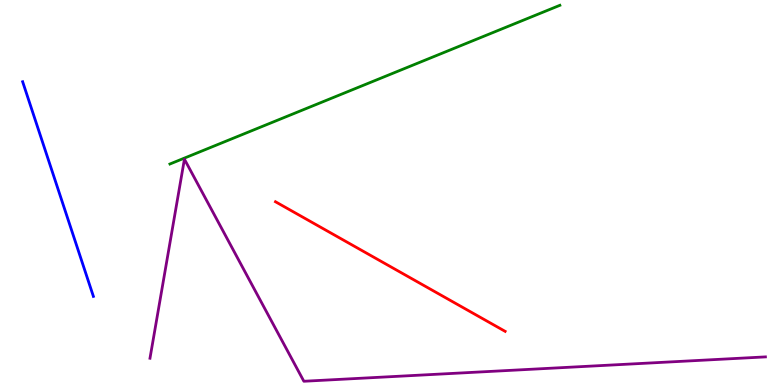[{'lines': ['blue', 'red'], 'intersections': []}, {'lines': ['green', 'red'], 'intersections': []}, {'lines': ['purple', 'red'], 'intersections': []}, {'lines': ['blue', 'green'], 'intersections': []}, {'lines': ['blue', 'purple'], 'intersections': []}, {'lines': ['green', 'purple'], 'intersections': []}]